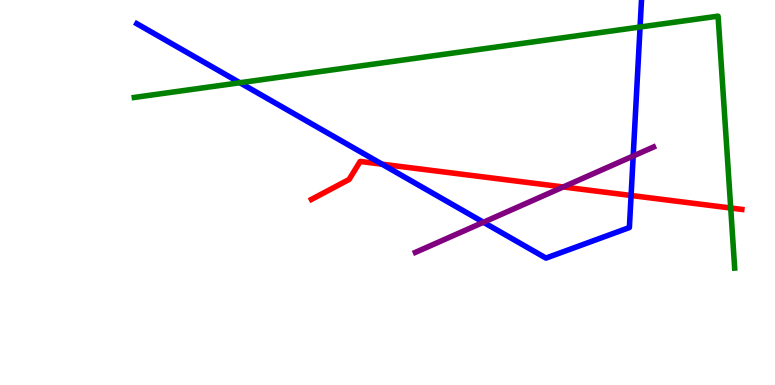[{'lines': ['blue', 'red'], 'intersections': [{'x': 4.93, 'y': 5.74}, {'x': 8.14, 'y': 4.92}]}, {'lines': ['green', 'red'], 'intersections': [{'x': 9.43, 'y': 4.6}]}, {'lines': ['purple', 'red'], 'intersections': [{'x': 7.27, 'y': 5.14}]}, {'lines': ['blue', 'green'], 'intersections': [{'x': 3.1, 'y': 7.85}, {'x': 8.26, 'y': 9.3}]}, {'lines': ['blue', 'purple'], 'intersections': [{'x': 6.24, 'y': 4.23}, {'x': 8.17, 'y': 5.95}]}, {'lines': ['green', 'purple'], 'intersections': []}]